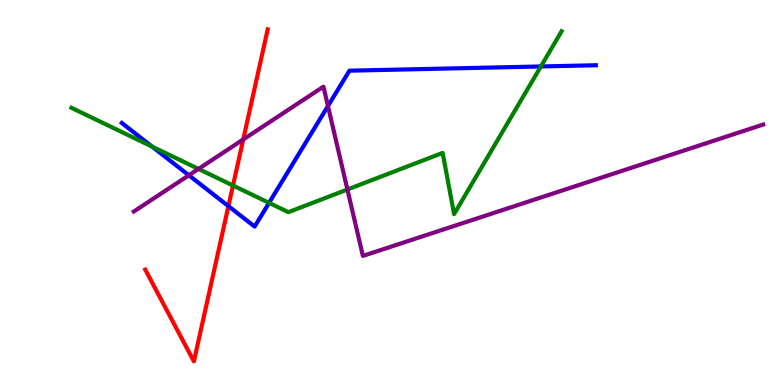[{'lines': ['blue', 'red'], 'intersections': [{'x': 2.95, 'y': 4.65}]}, {'lines': ['green', 'red'], 'intersections': [{'x': 3.01, 'y': 5.18}]}, {'lines': ['purple', 'red'], 'intersections': [{'x': 3.14, 'y': 6.38}]}, {'lines': ['blue', 'green'], 'intersections': [{'x': 1.96, 'y': 6.19}, {'x': 3.47, 'y': 4.73}, {'x': 6.98, 'y': 8.27}]}, {'lines': ['blue', 'purple'], 'intersections': [{'x': 2.44, 'y': 5.45}, {'x': 4.23, 'y': 7.25}]}, {'lines': ['green', 'purple'], 'intersections': [{'x': 2.56, 'y': 5.61}, {'x': 4.48, 'y': 5.08}]}]